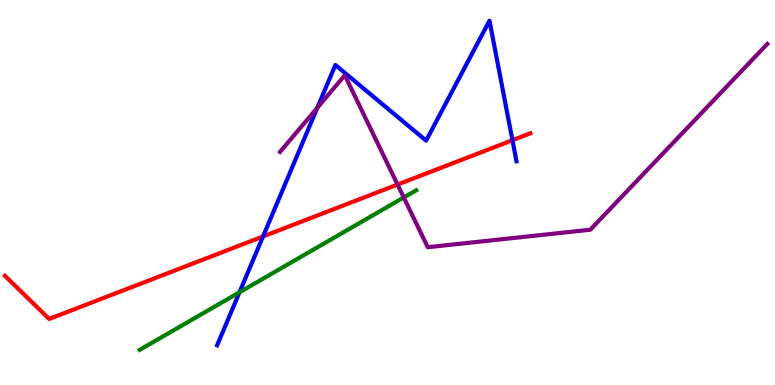[{'lines': ['blue', 'red'], 'intersections': [{'x': 3.39, 'y': 3.86}, {'x': 6.61, 'y': 6.36}]}, {'lines': ['green', 'red'], 'intersections': []}, {'lines': ['purple', 'red'], 'intersections': [{'x': 5.13, 'y': 5.21}]}, {'lines': ['blue', 'green'], 'intersections': [{'x': 3.09, 'y': 2.41}]}, {'lines': ['blue', 'purple'], 'intersections': [{'x': 4.09, 'y': 7.2}]}, {'lines': ['green', 'purple'], 'intersections': [{'x': 5.21, 'y': 4.87}]}]